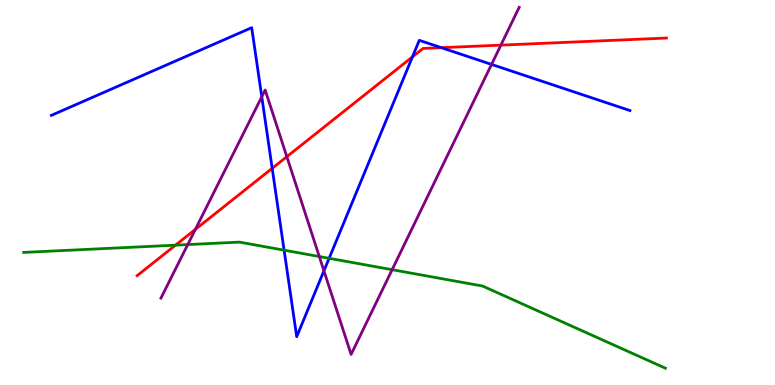[{'lines': ['blue', 'red'], 'intersections': [{'x': 3.51, 'y': 5.63}, {'x': 5.32, 'y': 8.52}, {'x': 5.69, 'y': 8.76}]}, {'lines': ['green', 'red'], 'intersections': [{'x': 2.26, 'y': 3.63}]}, {'lines': ['purple', 'red'], 'intersections': [{'x': 2.52, 'y': 4.04}, {'x': 3.7, 'y': 5.93}, {'x': 6.46, 'y': 8.83}]}, {'lines': ['blue', 'green'], 'intersections': [{'x': 3.67, 'y': 3.5}, {'x': 4.25, 'y': 3.29}]}, {'lines': ['blue', 'purple'], 'intersections': [{'x': 3.38, 'y': 7.49}, {'x': 4.18, 'y': 2.97}, {'x': 6.34, 'y': 8.33}]}, {'lines': ['green', 'purple'], 'intersections': [{'x': 2.42, 'y': 3.65}, {'x': 4.12, 'y': 3.34}, {'x': 5.06, 'y': 2.99}]}]